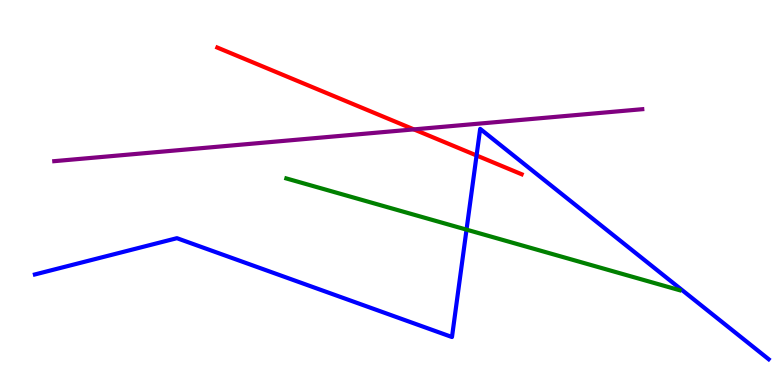[{'lines': ['blue', 'red'], 'intersections': [{'x': 6.15, 'y': 5.96}]}, {'lines': ['green', 'red'], 'intersections': []}, {'lines': ['purple', 'red'], 'intersections': [{'x': 5.34, 'y': 6.64}]}, {'lines': ['blue', 'green'], 'intersections': [{'x': 6.02, 'y': 4.04}]}, {'lines': ['blue', 'purple'], 'intersections': []}, {'lines': ['green', 'purple'], 'intersections': []}]